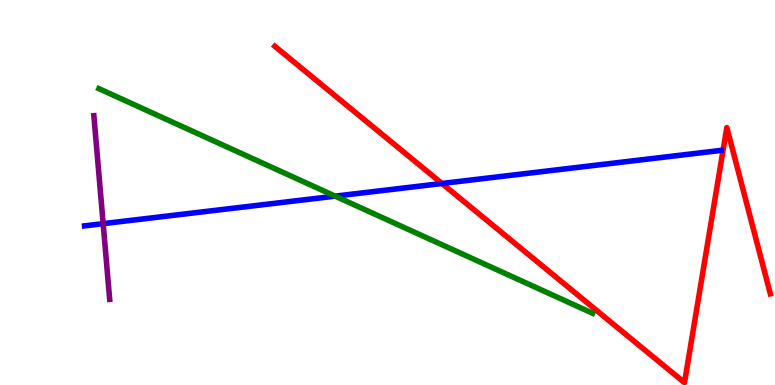[{'lines': ['blue', 'red'], 'intersections': [{'x': 5.7, 'y': 5.23}]}, {'lines': ['green', 'red'], 'intersections': []}, {'lines': ['purple', 'red'], 'intersections': []}, {'lines': ['blue', 'green'], 'intersections': [{'x': 4.32, 'y': 4.91}]}, {'lines': ['blue', 'purple'], 'intersections': [{'x': 1.33, 'y': 4.19}]}, {'lines': ['green', 'purple'], 'intersections': []}]